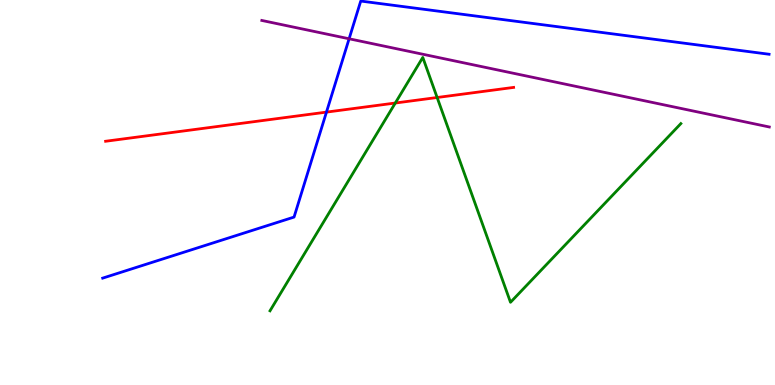[{'lines': ['blue', 'red'], 'intersections': [{'x': 4.21, 'y': 7.09}]}, {'lines': ['green', 'red'], 'intersections': [{'x': 5.1, 'y': 7.32}, {'x': 5.64, 'y': 7.47}]}, {'lines': ['purple', 'red'], 'intersections': []}, {'lines': ['blue', 'green'], 'intersections': []}, {'lines': ['blue', 'purple'], 'intersections': [{'x': 4.5, 'y': 8.99}]}, {'lines': ['green', 'purple'], 'intersections': []}]